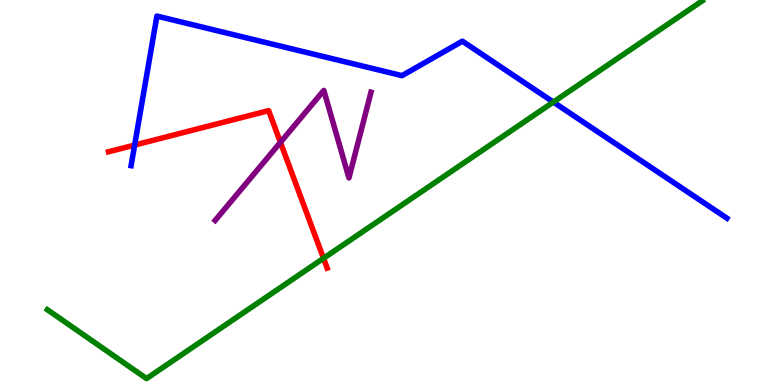[{'lines': ['blue', 'red'], 'intersections': [{'x': 1.74, 'y': 6.23}]}, {'lines': ['green', 'red'], 'intersections': [{'x': 4.17, 'y': 3.29}]}, {'lines': ['purple', 'red'], 'intersections': [{'x': 3.62, 'y': 6.3}]}, {'lines': ['blue', 'green'], 'intersections': [{'x': 7.14, 'y': 7.35}]}, {'lines': ['blue', 'purple'], 'intersections': []}, {'lines': ['green', 'purple'], 'intersections': []}]